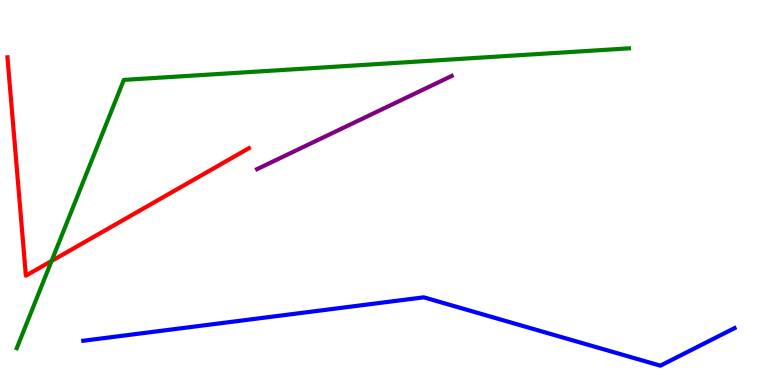[{'lines': ['blue', 'red'], 'intersections': []}, {'lines': ['green', 'red'], 'intersections': [{'x': 0.666, 'y': 3.22}]}, {'lines': ['purple', 'red'], 'intersections': []}, {'lines': ['blue', 'green'], 'intersections': []}, {'lines': ['blue', 'purple'], 'intersections': []}, {'lines': ['green', 'purple'], 'intersections': []}]